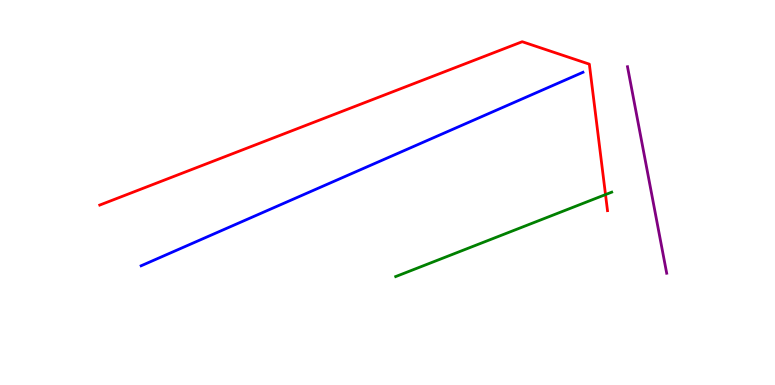[{'lines': ['blue', 'red'], 'intersections': []}, {'lines': ['green', 'red'], 'intersections': [{'x': 7.81, 'y': 4.95}]}, {'lines': ['purple', 'red'], 'intersections': []}, {'lines': ['blue', 'green'], 'intersections': []}, {'lines': ['blue', 'purple'], 'intersections': []}, {'lines': ['green', 'purple'], 'intersections': []}]